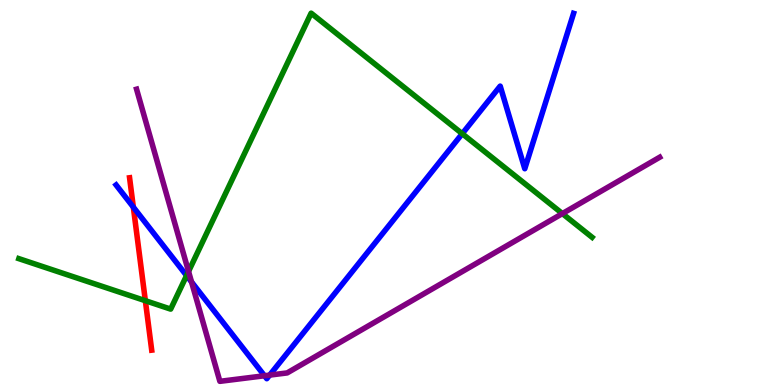[{'lines': ['blue', 'red'], 'intersections': [{'x': 1.72, 'y': 4.62}]}, {'lines': ['green', 'red'], 'intersections': [{'x': 1.88, 'y': 2.19}]}, {'lines': ['purple', 'red'], 'intersections': []}, {'lines': ['blue', 'green'], 'intersections': [{'x': 2.41, 'y': 2.84}, {'x': 5.96, 'y': 6.53}]}, {'lines': ['blue', 'purple'], 'intersections': [{'x': 2.47, 'y': 2.68}, {'x': 3.41, 'y': 0.24}, {'x': 3.48, 'y': 0.257}]}, {'lines': ['green', 'purple'], 'intersections': [{'x': 2.43, 'y': 2.95}, {'x': 7.26, 'y': 4.45}]}]